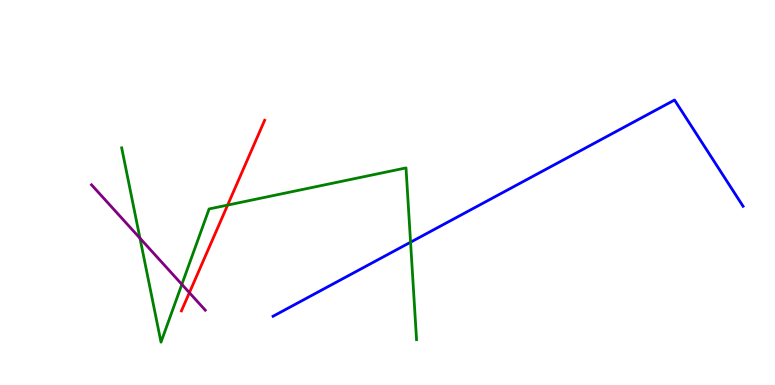[{'lines': ['blue', 'red'], 'intersections': []}, {'lines': ['green', 'red'], 'intersections': [{'x': 2.94, 'y': 4.67}]}, {'lines': ['purple', 'red'], 'intersections': [{'x': 2.44, 'y': 2.4}]}, {'lines': ['blue', 'green'], 'intersections': [{'x': 5.3, 'y': 3.71}]}, {'lines': ['blue', 'purple'], 'intersections': []}, {'lines': ['green', 'purple'], 'intersections': [{'x': 1.81, 'y': 3.81}, {'x': 2.35, 'y': 2.61}]}]